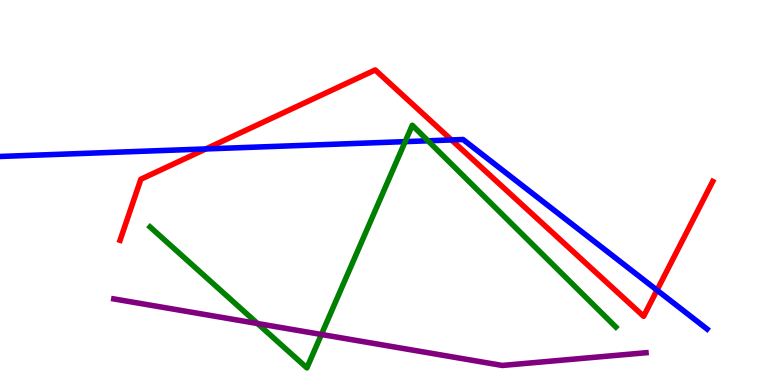[{'lines': ['blue', 'red'], 'intersections': [{'x': 2.66, 'y': 6.13}, {'x': 5.83, 'y': 6.37}, {'x': 8.48, 'y': 2.46}]}, {'lines': ['green', 'red'], 'intersections': []}, {'lines': ['purple', 'red'], 'intersections': []}, {'lines': ['blue', 'green'], 'intersections': [{'x': 5.23, 'y': 6.32}, {'x': 5.52, 'y': 6.34}]}, {'lines': ['blue', 'purple'], 'intersections': []}, {'lines': ['green', 'purple'], 'intersections': [{'x': 3.32, 'y': 1.6}, {'x': 4.15, 'y': 1.31}]}]